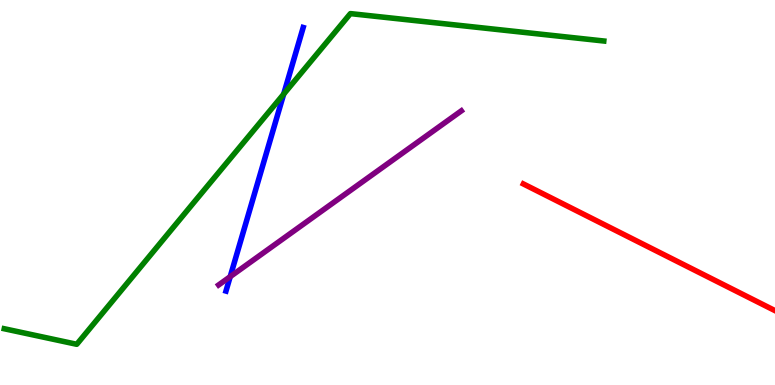[{'lines': ['blue', 'red'], 'intersections': []}, {'lines': ['green', 'red'], 'intersections': []}, {'lines': ['purple', 'red'], 'intersections': []}, {'lines': ['blue', 'green'], 'intersections': [{'x': 3.66, 'y': 7.56}]}, {'lines': ['blue', 'purple'], 'intersections': [{'x': 2.97, 'y': 2.81}]}, {'lines': ['green', 'purple'], 'intersections': []}]